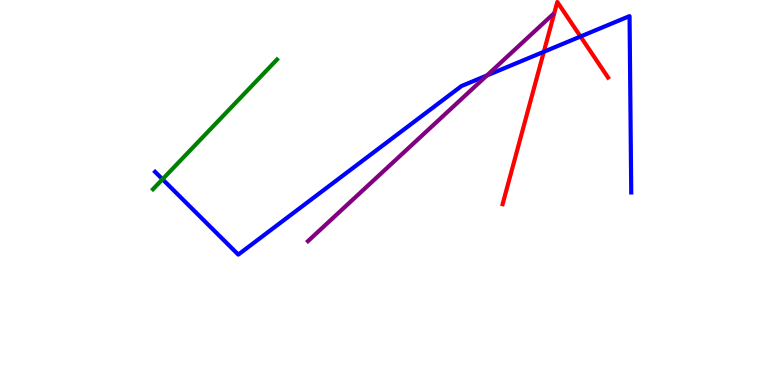[{'lines': ['blue', 'red'], 'intersections': [{'x': 7.02, 'y': 8.66}, {'x': 7.49, 'y': 9.05}]}, {'lines': ['green', 'red'], 'intersections': []}, {'lines': ['purple', 'red'], 'intersections': []}, {'lines': ['blue', 'green'], 'intersections': [{'x': 2.1, 'y': 5.34}]}, {'lines': ['blue', 'purple'], 'intersections': [{'x': 6.28, 'y': 8.04}]}, {'lines': ['green', 'purple'], 'intersections': []}]